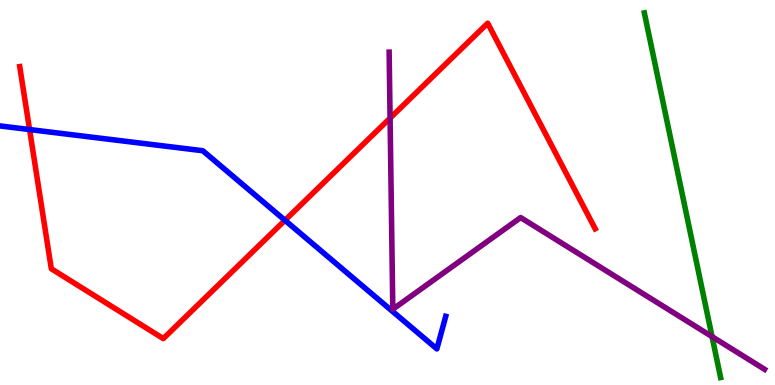[{'lines': ['blue', 'red'], 'intersections': [{'x': 0.382, 'y': 6.64}, {'x': 3.68, 'y': 4.28}]}, {'lines': ['green', 'red'], 'intersections': []}, {'lines': ['purple', 'red'], 'intersections': [{'x': 5.03, 'y': 6.93}]}, {'lines': ['blue', 'green'], 'intersections': []}, {'lines': ['blue', 'purple'], 'intersections': []}, {'lines': ['green', 'purple'], 'intersections': [{'x': 9.19, 'y': 1.26}]}]